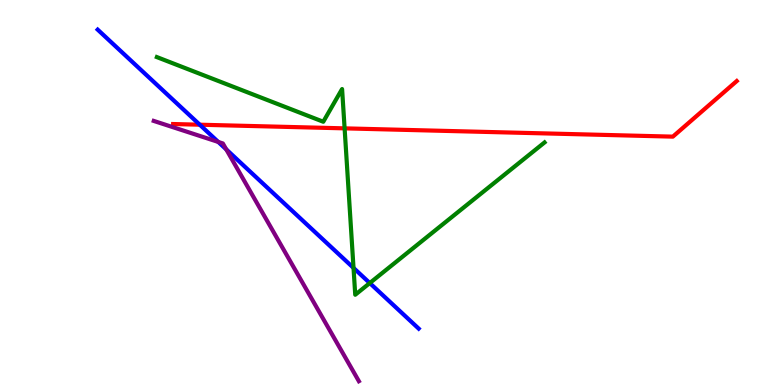[{'lines': ['blue', 'red'], 'intersections': [{'x': 2.58, 'y': 6.76}]}, {'lines': ['green', 'red'], 'intersections': [{'x': 4.45, 'y': 6.67}]}, {'lines': ['purple', 'red'], 'intersections': []}, {'lines': ['blue', 'green'], 'intersections': [{'x': 4.56, 'y': 3.04}, {'x': 4.77, 'y': 2.65}]}, {'lines': ['blue', 'purple'], 'intersections': [{'x': 2.82, 'y': 6.31}, {'x': 2.92, 'y': 6.12}]}, {'lines': ['green', 'purple'], 'intersections': []}]